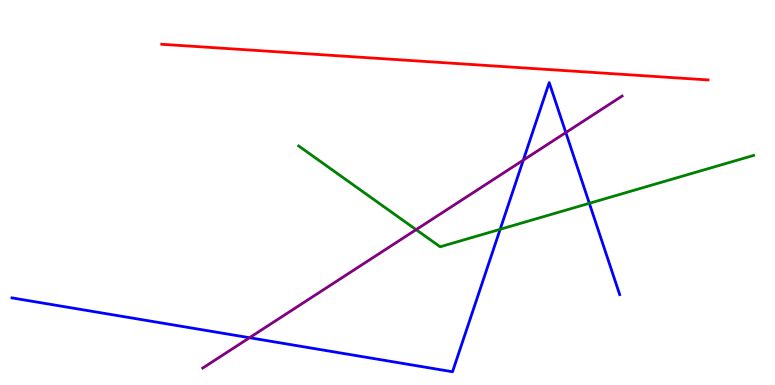[{'lines': ['blue', 'red'], 'intersections': []}, {'lines': ['green', 'red'], 'intersections': []}, {'lines': ['purple', 'red'], 'intersections': []}, {'lines': ['blue', 'green'], 'intersections': [{'x': 6.45, 'y': 4.04}, {'x': 7.6, 'y': 4.72}]}, {'lines': ['blue', 'purple'], 'intersections': [{'x': 3.22, 'y': 1.23}, {'x': 6.75, 'y': 5.84}, {'x': 7.3, 'y': 6.56}]}, {'lines': ['green', 'purple'], 'intersections': [{'x': 5.37, 'y': 4.03}]}]